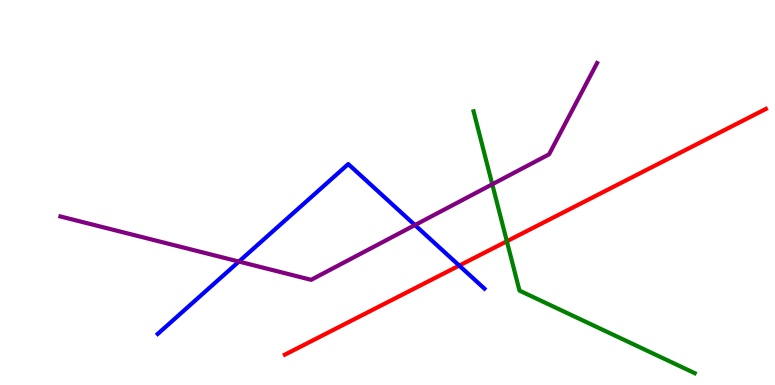[{'lines': ['blue', 'red'], 'intersections': [{'x': 5.93, 'y': 3.1}]}, {'lines': ['green', 'red'], 'intersections': [{'x': 6.54, 'y': 3.73}]}, {'lines': ['purple', 'red'], 'intersections': []}, {'lines': ['blue', 'green'], 'intersections': []}, {'lines': ['blue', 'purple'], 'intersections': [{'x': 3.08, 'y': 3.21}, {'x': 5.35, 'y': 4.15}]}, {'lines': ['green', 'purple'], 'intersections': [{'x': 6.35, 'y': 5.21}]}]